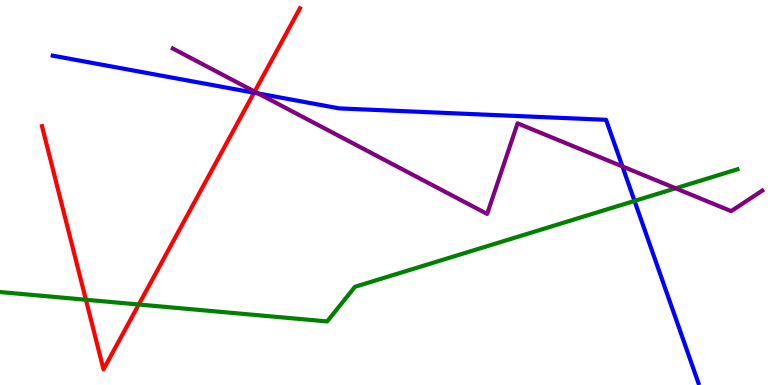[{'lines': ['blue', 'red'], 'intersections': [{'x': 3.28, 'y': 7.59}]}, {'lines': ['green', 'red'], 'intersections': [{'x': 1.11, 'y': 2.21}, {'x': 1.79, 'y': 2.09}]}, {'lines': ['purple', 'red'], 'intersections': [{'x': 3.29, 'y': 7.62}]}, {'lines': ['blue', 'green'], 'intersections': [{'x': 8.19, 'y': 4.78}]}, {'lines': ['blue', 'purple'], 'intersections': [{'x': 3.33, 'y': 7.57}, {'x': 8.03, 'y': 5.68}]}, {'lines': ['green', 'purple'], 'intersections': [{'x': 8.72, 'y': 5.11}]}]